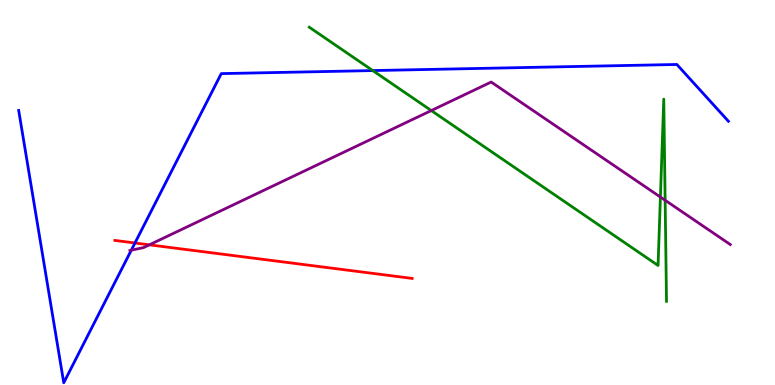[{'lines': ['blue', 'red'], 'intersections': [{'x': 1.74, 'y': 3.69}]}, {'lines': ['green', 'red'], 'intersections': []}, {'lines': ['purple', 'red'], 'intersections': [{'x': 1.93, 'y': 3.64}]}, {'lines': ['blue', 'green'], 'intersections': [{'x': 4.81, 'y': 8.17}]}, {'lines': ['blue', 'purple'], 'intersections': [{'x': 1.69, 'y': 3.5}]}, {'lines': ['green', 'purple'], 'intersections': [{'x': 5.56, 'y': 7.13}, {'x': 8.52, 'y': 4.88}, {'x': 8.58, 'y': 4.8}]}]